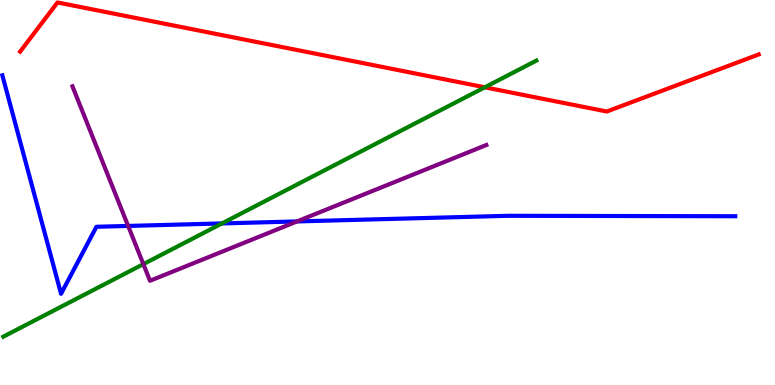[{'lines': ['blue', 'red'], 'intersections': []}, {'lines': ['green', 'red'], 'intersections': [{'x': 6.26, 'y': 7.73}]}, {'lines': ['purple', 'red'], 'intersections': []}, {'lines': ['blue', 'green'], 'intersections': [{'x': 2.86, 'y': 4.2}]}, {'lines': ['blue', 'purple'], 'intersections': [{'x': 1.65, 'y': 4.13}, {'x': 3.83, 'y': 4.25}]}, {'lines': ['green', 'purple'], 'intersections': [{'x': 1.85, 'y': 3.14}]}]